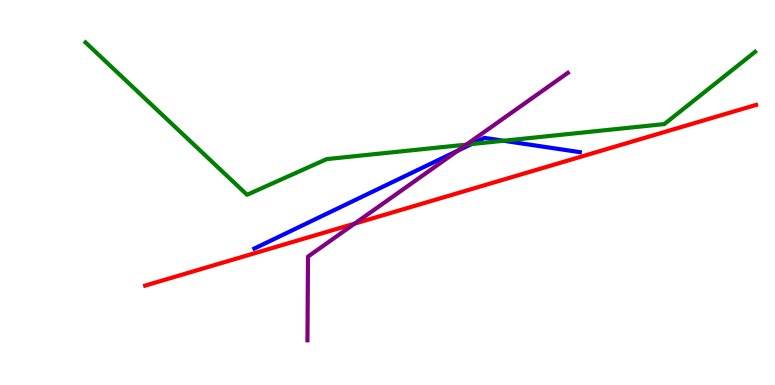[{'lines': ['blue', 'red'], 'intersections': []}, {'lines': ['green', 'red'], 'intersections': []}, {'lines': ['purple', 'red'], 'intersections': [{'x': 4.57, 'y': 4.19}]}, {'lines': ['blue', 'green'], 'intersections': [{'x': 6.08, 'y': 6.26}, {'x': 6.5, 'y': 6.34}]}, {'lines': ['blue', 'purple'], 'intersections': [{'x': 5.91, 'y': 6.08}]}, {'lines': ['green', 'purple'], 'intersections': [{'x': 6.02, 'y': 6.24}]}]